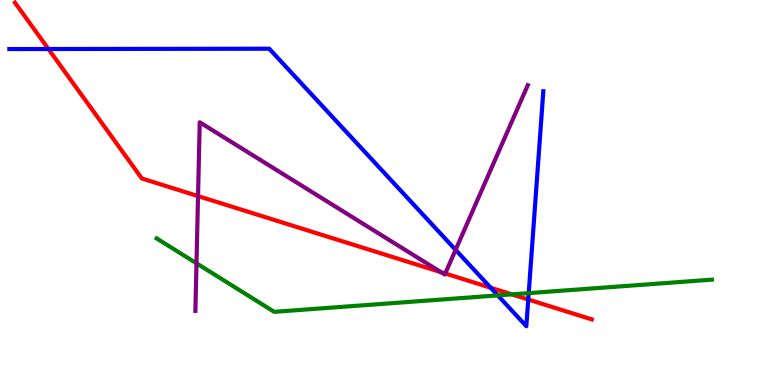[{'lines': ['blue', 'red'], 'intersections': [{'x': 0.625, 'y': 8.73}, {'x': 6.33, 'y': 2.53}, {'x': 6.82, 'y': 2.22}]}, {'lines': ['green', 'red'], 'intersections': [{'x': 6.6, 'y': 2.35}]}, {'lines': ['purple', 'red'], 'intersections': [{'x': 2.56, 'y': 4.91}, {'x': 5.69, 'y': 2.93}, {'x': 5.75, 'y': 2.9}]}, {'lines': ['blue', 'green'], 'intersections': [{'x': 6.42, 'y': 2.33}, {'x': 6.82, 'y': 2.39}]}, {'lines': ['blue', 'purple'], 'intersections': [{'x': 5.88, 'y': 3.51}]}, {'lines': ['green', 'purple'], 'intersections': [{'x': 2.54, 'y': 3.16}]}]